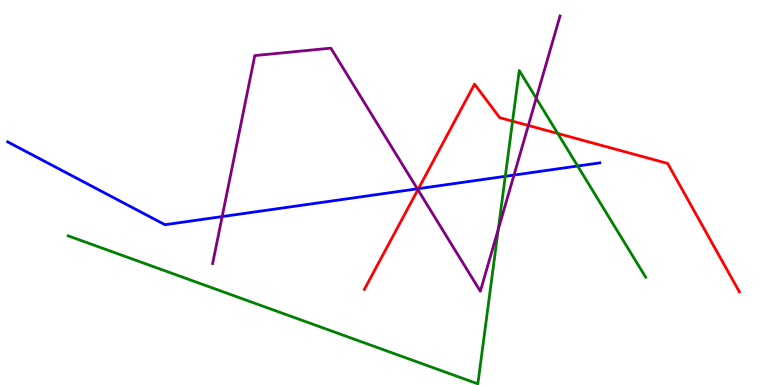[{'lines': ['blue', 'red'], 'intersections': [{'x': 5.4, 'y': 5.1}]}, {'lines': ['green', 'red'], 'intersections': [{'x': 6.61, 'y': 6.85}, {'x': 7.2, 'y': 6.53}]}, {'lines': ['purple', 'red'], 'intersections': [{'x': 5.39, 'y': 5.07}, {'x': 6.82, 'y': 6.74}]}, {'lines': ['blue', 'green'], 'intersections': [{'x': 6.52, 'y': 5.42}, {'x': 7.45, 'y': 5.69}]}, {'lines': ['blue', 'purple'], 'intersections': [{'x': 2.87, 'y': 4.37}, {'x': 5.39, 'y': 5.1}, {'x': 6.63, 'y': 5.45}]}, {'lines': ['green', 'purple'], 'intersections': [{'x': 6.43, 'y': 4.04}, {'x': 6.92, 'y': 7.45}]}]